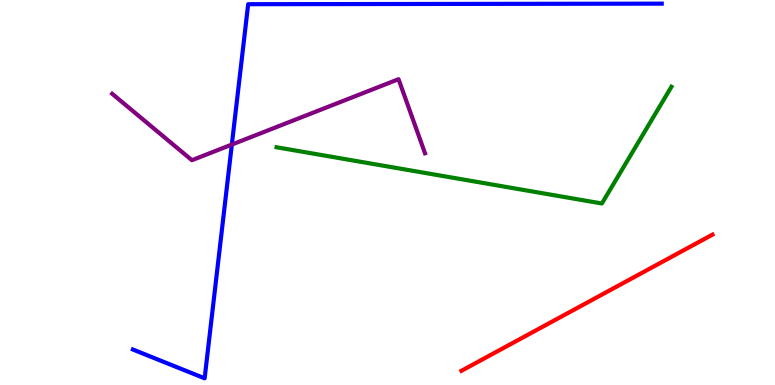[{'lines': ['blue', 'red'], 'intersections': []}, {'lines': ['green', 'red'], 'intersections': []}, {'lines': ['purple', 'red'], 'intersections': []}, {'lines': ['blue', 'green'], 'intersections': []}, {'lines': ['blue', 'purple'], 'intersections': [{'x': 2.99, 'y': 6.25}]}, {'lines': ['green', 'purple'], 'intersections': []}]